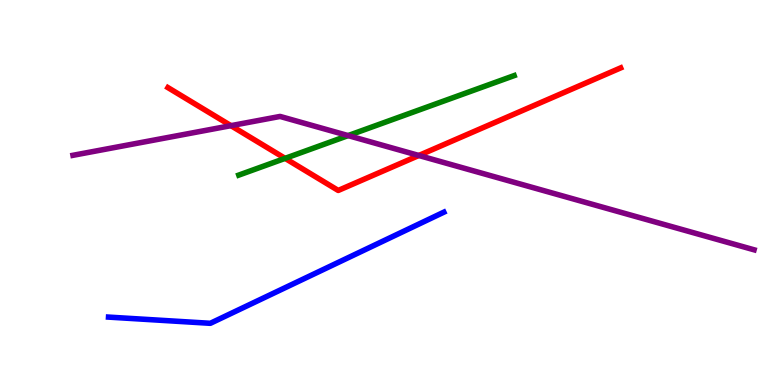[{'lines': ['blue', 'red'], 'intersections': []}, {'lines': ['green', 'red'], 'intersections': [{'x': 3.68, 'y': 5.89}]}, {'lines': ['purple', 'red'], 'intersections': [{'x': 2.98, 'y': 6.74}, {'x': 5.4, 'y': 5.96}]}, {'lines': ['blue', 'green'], 'intersections': []}, {'lines': ['blue', 'purple'], 'intersections': []}, {'lines': ['green', 'purple'], 'intersections': [{'x': 4.49, 'y': 6.48}]}]